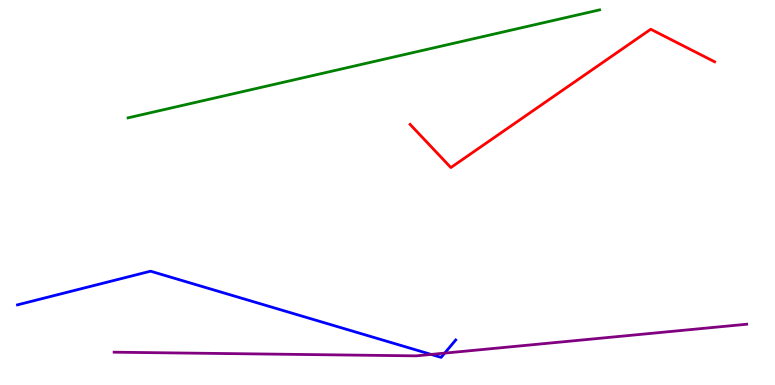[{'lines': ['blue', 'red'], 'intersections': []}, {'lines': ['green', 'red'], 'intersections': []}, {'lines': ['purple', 'red'], 'intersections': []}, {'lines': ['blue', 'green'], 'intersections': []}, {'lines': ['blue', 'purple'], 'intersections': [{'x': 5.56, 'y': 0.794}, {'x': 5.74, 'y': 0.828}]}, {'lines': ['green', 'purple'], 'intersections': []}]